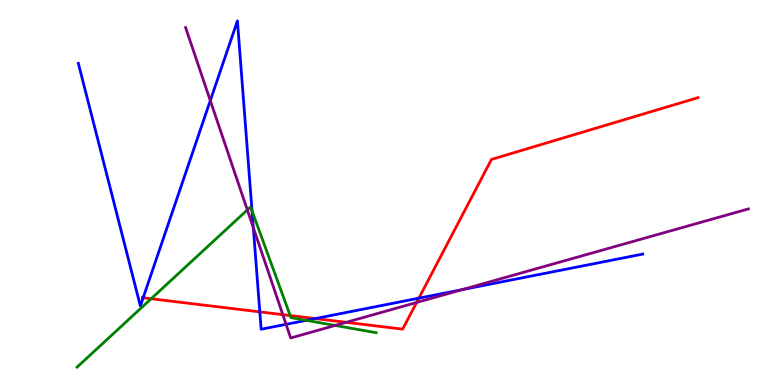[{'lines': ['blue', 'red'], 'intersections': [{'x': 1.85, 'y': 2.27}, {'x': 3.35, 'y': 1.9}, {'x': 4.07, 'y': 1.73}, {'x': 5.4, 'y': 2.26}]}, {'lines': ['green', 'red'], 'intersections': [{'x': 1.95, 'y': 2.24}, {'x': 3.74, 'y': 1.8}]}, {'lines': ['purple', 'red'], 'intersections': [{'x': 3.65, 'y': 1.83}, {'x': 4.47, 'y': 1.63}, {'x': 5.38, 'y': 2.14}]}, {'lines': ['blue', 'green'], 'intersections': [{'x': 3.25, 'y': 4.52}, {'x': 3.95, 'y': 1.68}]}, {'lines': ['blue', 'purple'], 'intersections': [{'x': 2.71, 'y': 7.39}, {'x': 3.27, 'y': 4.09}, {'x': 3.69, 'y': 1.58}, {'x': 5.96, 'y': 2.48}]}, {'lines': ['green', 'purple'], 'intersections': [{'x': 3.19, 'y': 4.55}, {'x': 4.32, 'y': 1.55}]}]